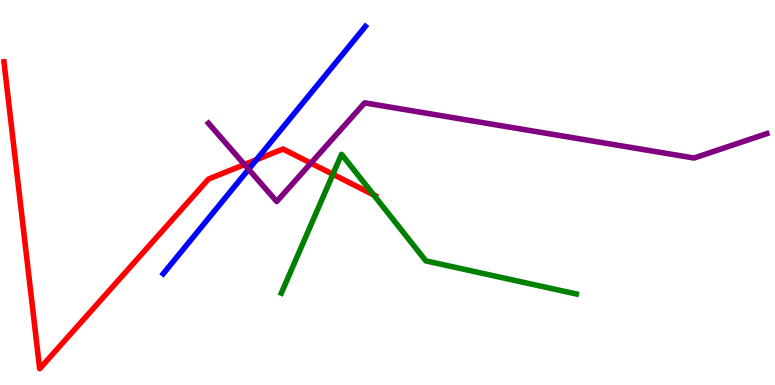[{'lines': ['blue', 'red'], 'intersections': [{'x': 3.31, 'y': 5.85}]}, {'lines': ['green', 'red'], 'intersections': [{'x': 4.3, 'y': 5.47}, {'x': 4.82, 'y': 4.94}]}, {'lines': ['purple', 'red'], 'intersections': [{'x': 3.15, 'y': 5.73}, {'x': 4.01, 'y': 5.76}]}, {'lines': ['blue', 'green'], 'intersections': []}, {'lines': ['blue', 'purple'], 'intersections': [{'x': 3.21, 'y': 5.6}]}, {'lines': ['green', 'purple'], 'intersections': []}]